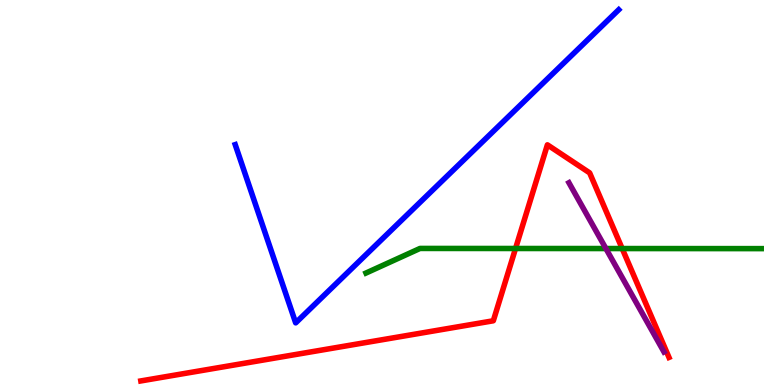[{'lines': ['blue', 'red'], 'intersections': []}, {'lines': ['green', 'red'], 'intersections': [{'x': 6.65, 'y': 3.55}, {'x': 8.03, 'y': 3.54}]}, {'lines': ['purple', 'red'], 'intersections': []}, {'lines': ['blue', 'green'], 'intersections': []}, {'lines': ['blue', 'purple'], 'intersections': []}, {'lines': ['green', 'purple'], 'intersections': [{'x': 7.82, 'y': 3.54}]}]